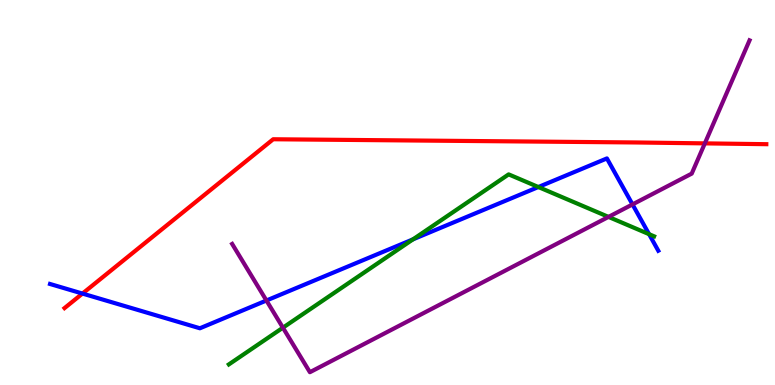[{'lines': ['blue', 'red'], 'intersections': [{'x': 1.06, 'y': 2.37}]}, {'lines': ['green', 'red'], 'intersections': []}, {'lines': ['purple', 'red'], 'intersections': [{'x': 9.09, 'y': 6.28}]}, {'lines': ['blue', 'green'], 'intersections': [{'x': 5.33, 'y': 3.78}, {'x': 6.95, 'y': 5.14}, {'x': 8.38, 'y': 3.92}]}, {'lines': ['blue', 'purple'], 'intersections': [{'x': 3.44, 'y': 2.19}, {'x': 8.16, 'y': 4.69}]}, {'lines': ['green', 'purple'], 'intersections': [{'x': 3.65, 'y': 1.49}, {'x': 7.85, 'y': 4.37}]}]